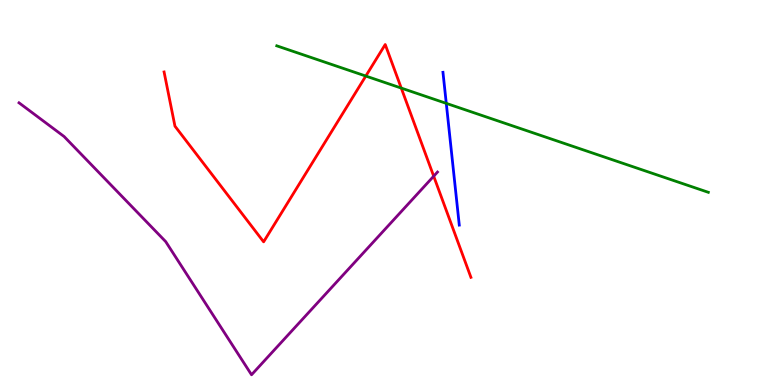[{'lines': ['blue', 'red'], 'intersections': []}, {'lines': ['green', 'red'], 'intersections': [{'x': 4.72, 'y': 8.02}, {'x': 5.18, 'y': 7.71}]}, {'lines': ['purple', 'red'], 'intersections': [{'x': 5.6, 'y': 5.42}]}, {'lines': ['blue', 'green'], 'intersections': [{'x': 5.76, 'y': 7.32}]}, {'lines': ['blue', 'purple'], 'intersections': []}, {'lines': ['green', 'purple'], 'intersections': []}]